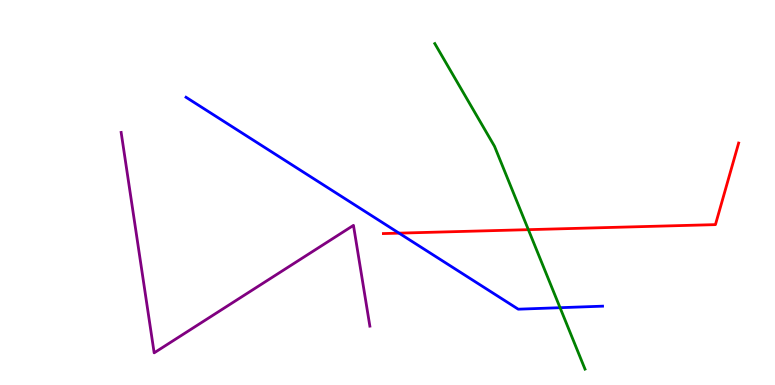[{'lines': ['blue', 'red'], 'intersections': [{'x': 5.15, 'y': 3.94}]}, {'lines': ['green', 'red'], 'intersections': [{'x': 6.82, 'y': 4.03}]}, {'lines': ['purple', 'red'], 'intersections': []}, {'lines': ['blue', 'green'], 'intersections': [{'x': 7.23, 'y': 2.01}]}, {'lines': ['blue', 'purple'], 'intersections': []}, {'lines': ['green', 'purple'], 'intersections': []}]